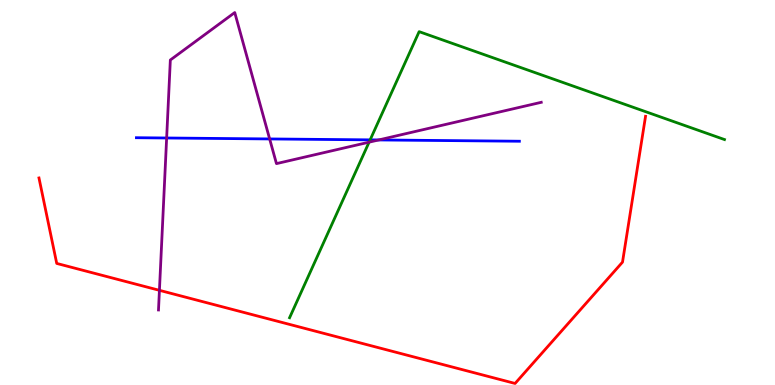[{'lines': ['blue', 'red'], 'intersections': []}, {'lines': ['green', 'red'], 'intersections': []}, {'lines': ['purple', 'red'], 'intersections': [{'x': 2.06, 'y': 2.46}]}, {'lines': ['blue', 'green'], 'intersections': [{'x': 4.78, 'y': 6.37}]}, {'lines': ['blue', 'purple'], 'intersections': [{'x': 2.15, 'y': 6.42}, {'x': 3.48, 'y': 6.39}, {'x': 4.89, 'y': 6.37}]}, {'lines': ['green', 'purple'], 'intersections': [{'x': 4.76, 'y': 6.31}]}]